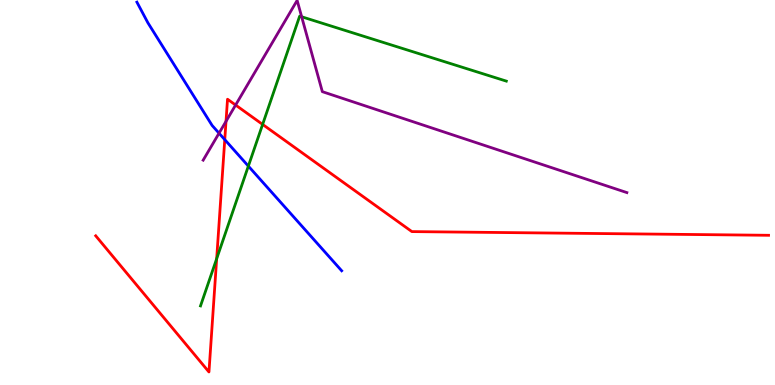[{'lines': ['blue', 'red'], 'intersections': [{'x': 2.9, 'y': 6.37}]}, {'lines': ['green', 'red'], 'intersections': [{'x': 2.8, 'y': 3.28}, {'x': 3.39, 'y': 6.77}]}, {'lines': ['purple', 'red'], 'intersections': [{'x': 2.92, 'y': 6.85}, {'x': 3.04, 'y': 7.27}]}, {'lines': ['blue', 'green'], 'intersections': [{'x': 3.2, 'y': 5.69}]}, {'lines': ['blue', 'purple'], 'intersections': [{'x': 2.83, 'y': 6.54}]}, {'lines': ['green', 'purple'], 'intersections': [{'x': 3.89, 'y': 9.56}]}]